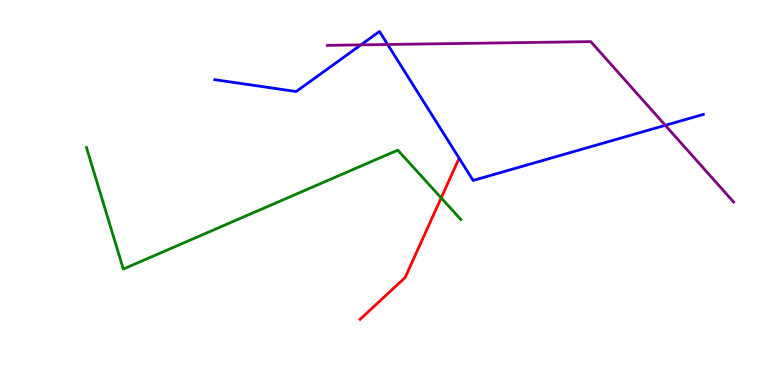[{'lines': ['blue', 'red'], 'intersections': []}, {'lines': ['green', 'red'], 'intersections': [{'x': 5.69, 'y': 4.86}]}, {'lines': ['purple', 'red'], 'intersections': []}, {'lines': ['blue', 'green'], 'intersections': []}, {'lines': ['blue', 'purple'], 'intersections': [{'x': 4.66, 'y': 8.83}, {'x': 5.0, 'y': 8.84}, {'x': 8.58, 'y': 6.74}]}, {'lines': ['green', 'purple'], 'intersections': []}]